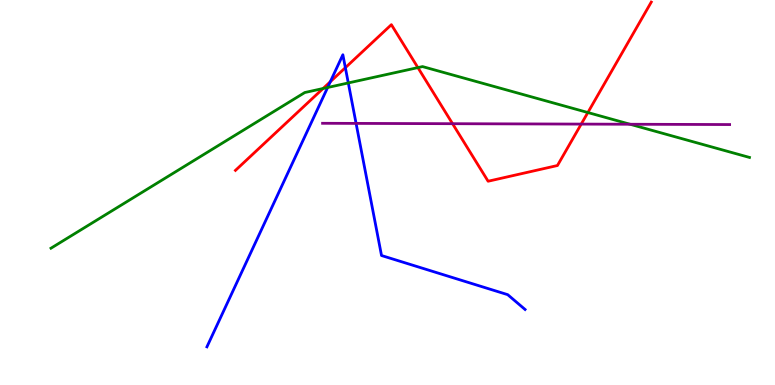[{'lines': ['blue', 'red'], 'intersections': [{'x': 4.26, 'y': 7.88}, {'x': 4.46, 'y': 8.24}]}, {'lines': ['green', 'red'], 'intersections': [{'x': 4.17, 'y': 7.7}, {'x': 5.39, 'y': 8.24}, {'x': 7.59, 'y': 7.08}]}, {'lines': ['purple', 'red'], 'intersections': [{'x': 5.84, 'y': 6.79}, {'x': 7.5, 'y': 6.78}]}, {'lines': ['blue', 'green'], 'intersections': [{'x': 4.23, 'y': 7.73}, {'x': 4.49, 'y': 7.85}]}, {'lines': ['blue', 'purple'], 'intersections': [{'x': 4.59, 'y': 6.79}]}, {'lines': ['green', 'purple'], 'intersections': [{'x': 8.13, 'y': 6.77}]}]